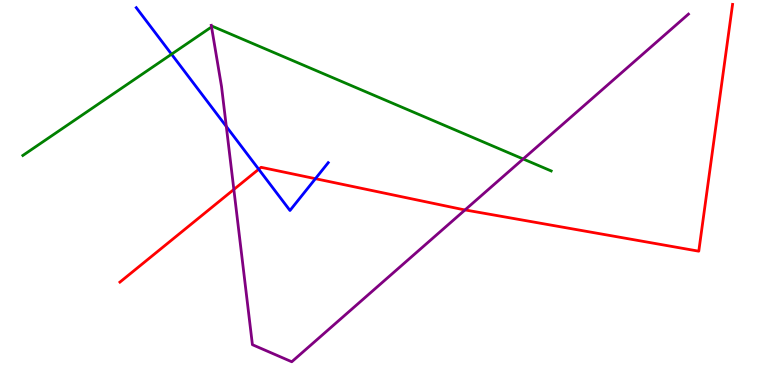[{'lines': ['blue', 'red'], 'intersections': [{'x': 3.34, 'y': 5.6}, {'x': 4.07, 'y': 5.36}]}, {'lines': ['green', 'red'], 'intersections': []}, {'lines': ['purple', 'red'], 'intersections': [{'x': 3.02, 'y': 5.08}, {'x': 6.0, 'y': 4.55}]}, {'lines': ['blue', 'green'], 'intersections': [{'x': 2.21, 'y': 8.59}]}, {'lines': ['blue', 'purple'], 'intersections': [{'x': 2.92, 'y': 6.71}]}, {'lines': ['green', 'purple'], 'intersections': [{'x': 2.73, 'y': 9.3}, {'x': 6.75, 'y': 5.87}]}]